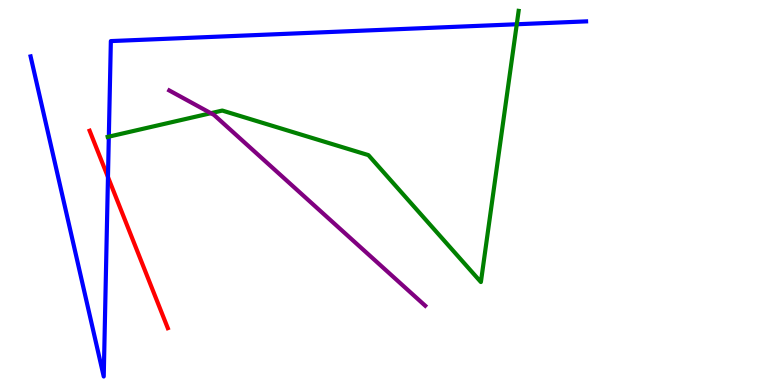[{'lines': ['blue', 'red'], 'intersections': [{'x': 1.39, 'y': 5.4}]}, {'lines': ['green', 'red'], 'intersections': []}, {'lines': ['purple', 'red'], 'intersections': []}, {'lines': ['blue', 'green'], 'intersections': [{'x': 1.4, 'y': 6.45}, {'x': 6.67, 'y': 9.37}]}, {'lines': ['blue', 'purple'], 'intersections': []}, {'lines': ['green', 'purple'], 'intersections': [{'x': 2.72, 'y': 7.06}]}]